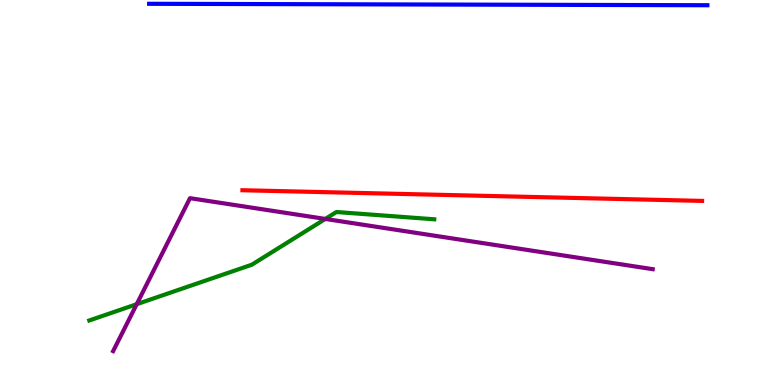[{'lines': ['blue', 'red'], 'intersections': []}, {'lines': ['green', 'red'], 'intersections': []}, {'lines': ['purple', 'red'], 'intersections': []}, {'lines': ['blue', 'green'], 'intersections': []}, {'lines': ['blue', 'purple'], 'intersections': []}, {'lines': ['green', 'purple'], 'intersections': [{'x': 1.76, 'y': 2.1}, {'x': 4.2, 'y': 4.31}]}]